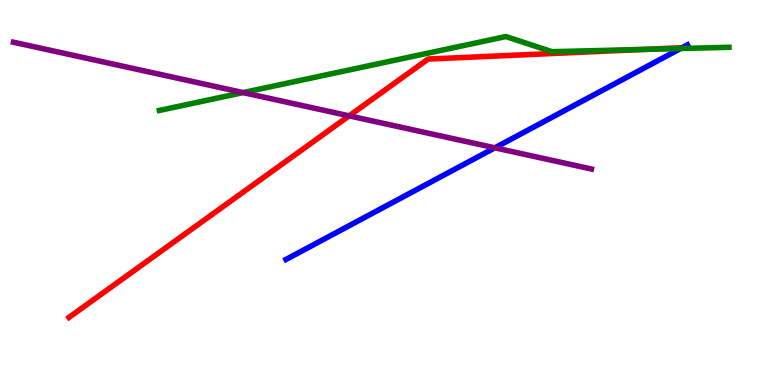[{'lines': ['blue', 'red'], 'intersections': []}, {'lines': ['green', 'red'], 'intersections': [{'x': 8.32, 'y': 8.72}]}, {'lines': ['purple', 'red'], 'intersections': [{'x': 4.51, 'y': 6.99}]}, {'lines': ['blue', 'green'], 'intersections': [{'x': 8.78, 'y': 8.74}]}, {'lines': ['blue', 'purple'], 'intersections': [{'x': 6.39, 'y': 6.16}]}, {'lines': ['green', 'purple'], 'intersections': [{'x': 3.14, 'y': 7.6}]}]